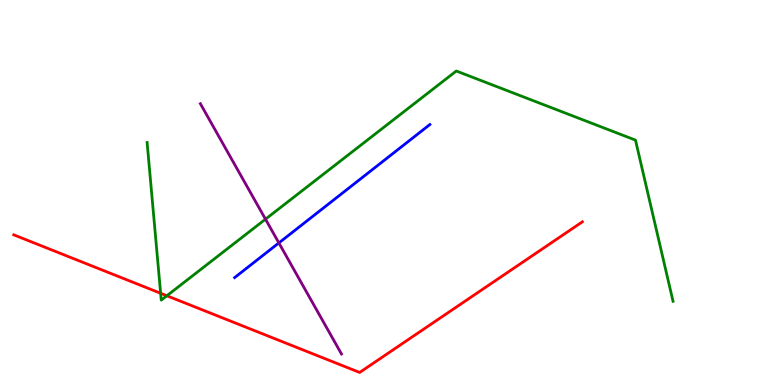[{'lines': ['blue', 'red'], 'intersections': []}, {'lines': ['green', 'red'], 'intersections': [{'x': 2.07, 'y': 2.38}, {'x': 2.15, 'y': 2.32}]}, {'lines': ['purple', 'red'], 'intersections': []}, {'lines': ['blue', 'green'], 'intersections': []}, {'lines': ['blue', 'purple'], 'intersections': [{'x': 3.6, 'y': 3.69}]}, {'lines': ['green', 'purple'], 'intersections': [{'x': 3.43, 'y': 4.31}]}]